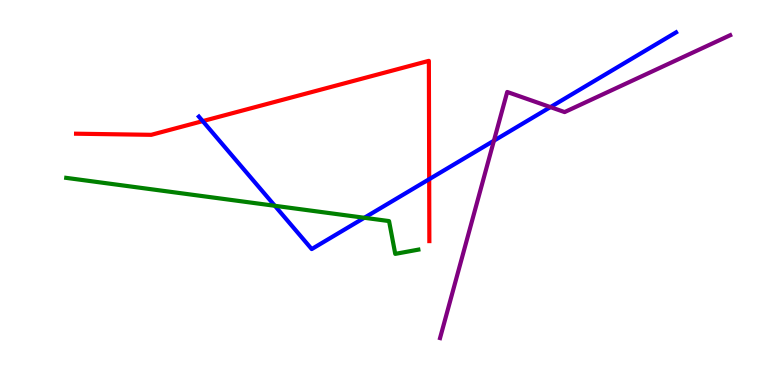[{'lines': ['blue', 'red'], 'intersections': [{'x': 2.62, 'y': 6.85}, {'x': 5.54, 'y': 5.35}]}, {'lines': ['green', 'red'], 'intersections': []}, {'lines': ['purple', 'red'], 'intersections': []}, {'lines': ['blue', 'green'], 'intersections': [{'x': 3.55, 'y': 4.65}, {'x': 4.7, 'y': 4.34}]}, {'lines': ['blue', 'purple'], 'intersections': [{'x': 6.37, 'y': 6.35}, {'x': 7.1, 'y': 7.22}]}, {'lines': ['green', 'purple'], 'intersections': []}]